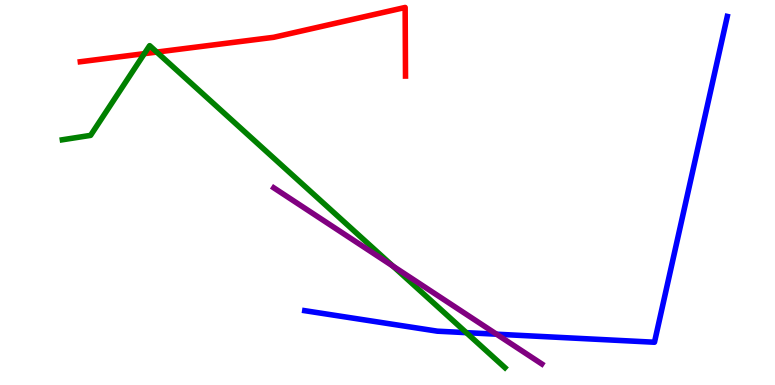[{'lines': ['blue', 'red'], 'intersections': []}, {'lines': ['green', 'red'], 'intersections': [{'x': 1.86, 'y': 8.61}, {'x': 2.02, 'y': 8.65}]}, {'lines': ['purple', 'red'], 'intersections': []}, {'lines': ['blue', 'green'], 'intersections': [{'x': 6.02, 'y': 1.36}]}, {'lines': ['blue', 'purple'], 'intersections': [{'x': 6.41, 'y': 1.32}]}, {'lines': ['green', 'purple'], 'intersections': [{'x': 5.07, 'y': 3.09}]}]